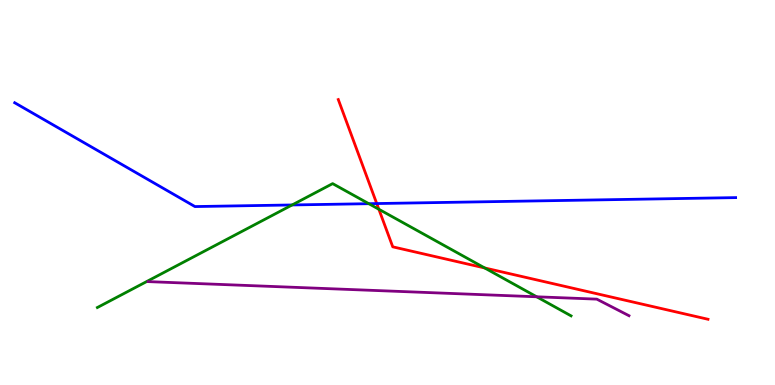[{'lines': ['blue', 'red'], 'intersections': [{'x': 4.86, 'y': 4.71}]}, {'lines': ['green', 'red'], 'intersections': [{'x': 4.89, 'y': 4.56}, {'x': 6.25, 'y': 3.04}]}, {'lines': ['purple', 'red'], 'intersections': []}, {'lines': ['blue', 'green'], 'intersections': [{'x': 3.77, 'y': 4.68}, {'x': 4.76, 'y': 4.71}]}, {'lines': ['blue', 'purple'], 'intersections': []}, {'lines': ['green', 'purple'], 'intersections': [{'x': 6.92, 'y': 2.29}]}]